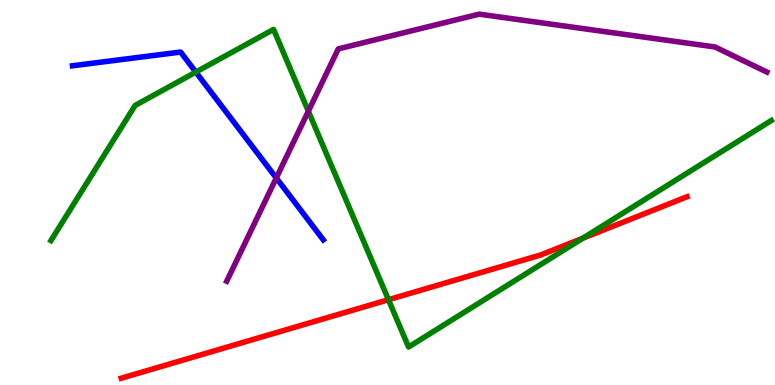[{'lines': ['blue', 'red'], 'intersections': []}, {'lines': ['green', 'red'], 'intersections': [{'x': 5.01, 'y': 2.22}, {'x': 7.52, 'y': 3.81}]}, {'lines': ['purple', 'red'], 'intersections': []}, {'lines': ['blue', 'green'], 'intersections': [{'x': 2.53, 'y': 8.13}]}, {'lines': ['blue', 'purple'], 'intersections': [{'x': 3.56, 'y': 5.38}]}, {'lines': ['green', 'purple'], 'intersections': [{'x': 3.98, 'y': 7.11}]}]